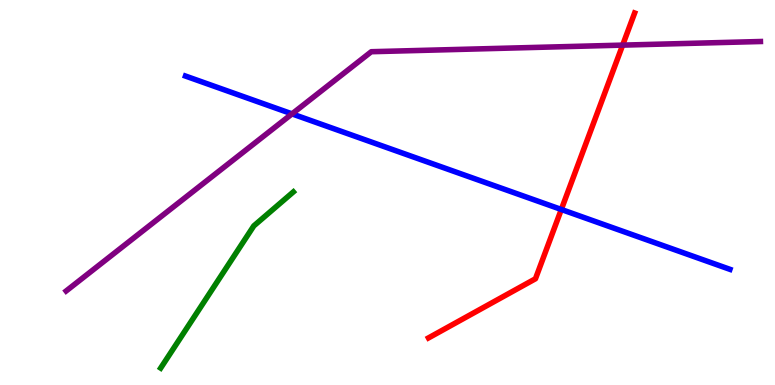[{'lines': ['blue', 'red'], 'intersections': [{'x': 7.24, 'y': 4.56}]}, {'lines': ['green', 'red'], 'intersections': []}, {'lines': ['purple', 'red'], 'intersections': [{'x': 8.03, 'y': 8.83}]}, {'lines': ['blue', 'green'], 'intersections': []}, {'lines': ['blue', 'purple'], 'intersections': [{'x': 3.77, 'y': 7.04}]}, {'lines': ['green', 'purple'], 'intersections': []}]